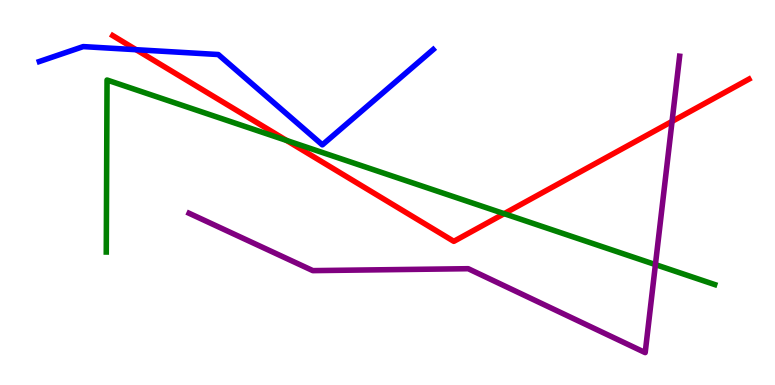[{'lines': ['blue', 'red'], 'intersections': [{'x': 1.76, 'y': 8.71}]}, {'lines': ['green', 'red'], 'intersections': [{'x': 3.7, 'y': 6.35}, {'x': 6.51, 'y': 4.45}]}, {'lines': ['purple', 'red'], 'intersections': [{'x': 8.67, 'y': 6.85}]}, {'lines': ['blue', 'green'], 'intersections': []}, {'lines': ['blue', 'purple'], 'intersections': []}, {'lines': ['green', 'purple'], 'intersections': [{'x': 8.46, 'y': 3.13}]}]